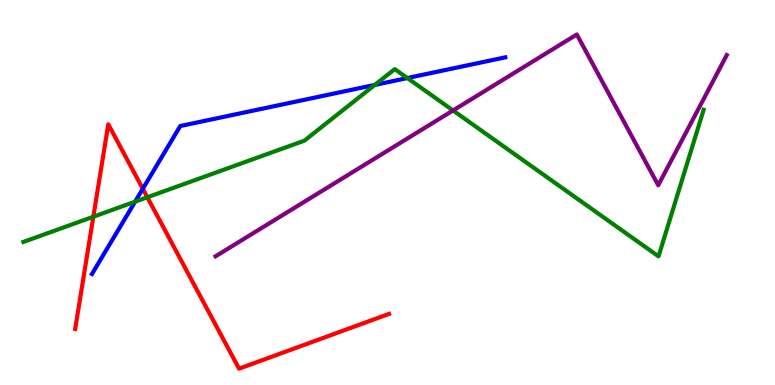[{'lines': ['blue', 'red'], 'intersections': [{'x': 1.84, 'y': 5.1}]}, {'lines': ['green', 'red'], 'intersections': [{'x': 1.2, 'y': 4.37}, {'x': 1.9, 'y': 4.88}]}, {'lines': ['purple', 'red'], 'intersections': []}, {'lines': ['blue', 'green'], 'intersections': [{'x': 1.74, 'y': 4.76}, {'x': 4.84, 'y': 7.79}, {'x': 5.26, 'y': 7.97}]}, {'lines': ['blue', 'purple'], 'intersections': []}, {'lines': ['green', 'purple'], 'intersections': [{'x': 5.85, 'y': 7.13}]}]